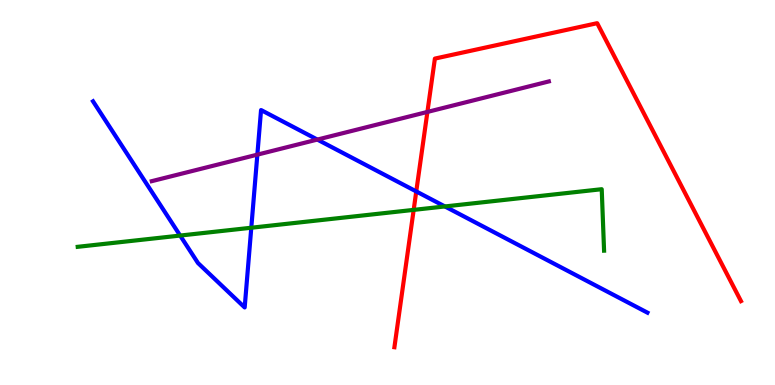[{'lines': ['blue', 'red'], 'intersections': [{'x': 5.37, 'y': 5.03}]}, {'lines': ['green', 'red'], 'intersections': [{'x': 5.34, 'y': 4.55}]}, {'lines': ['purple', 'red'], 'intersections': [{'x': 5.51, 'y': 7.09}]}, {'lines': ['blue', 'green'], 'intersections': [{'x': 2.32, 'y': 3.88}, {'x': 3.24, 'y': 4.08}, {'x': 5.74, 'y': 4.64}]}, {'lines': ['blue', 'purple'], 'intersections': [{'x': 3.32, 'y': 5.98}, {'x': 4.09, 'y': 6.37}]}, {'lines': ['green', 'purple'], 'intersections': []}]